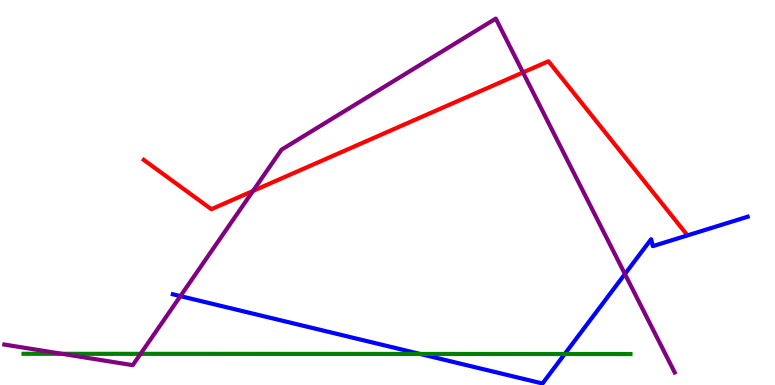[{'lines': ['blue', 'red'], 'intersections': []}, {'lines': ['green', 'red'], 'intersections': []}, {'lines': ['purple', 'red'], 'intersections': [{'x': 3.26, 'y': 5.04}, {'x': 6.75, 'y': 8.12}]}, {'lines': ['blue', 'green'], 'intersections': [{'x': 5.42, 'y': 0.806}, {'x': 7.29, 'y': 0.805}]}, {'lines': ['blue', 'purple'], 'intersections': [{'x': 2.33, 'y': 2.31}, {'x': 8.06, 'y': 2.88}]}, {'lines': ['green', 'purple'], 'intersections': [{'x': 0.8, 'y': 0.81}, {'x': 1.81, 'y': 0.809}]}]